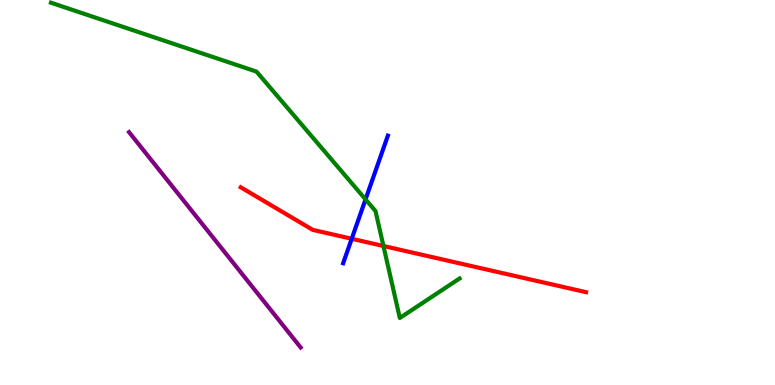[{'lines': ['blue', 'red'], 'intersections': [{'x': 4.54, 'y': 3.8}]}, {'lines': ['green', 'red'], 'intersections': [{'x': 4.95, 'y': 3.61}]}, {'lines': ['purple', 'red'], 'intersections': []}, {'lines': ['blue', 'green'], 'intersections': [{'x': 4.72, 'y': 4.82}]}, {'lines': ['blue', 'purple'], 'intersections': []}, {'lines': ['green', 'purple'], 'intersections': []}]